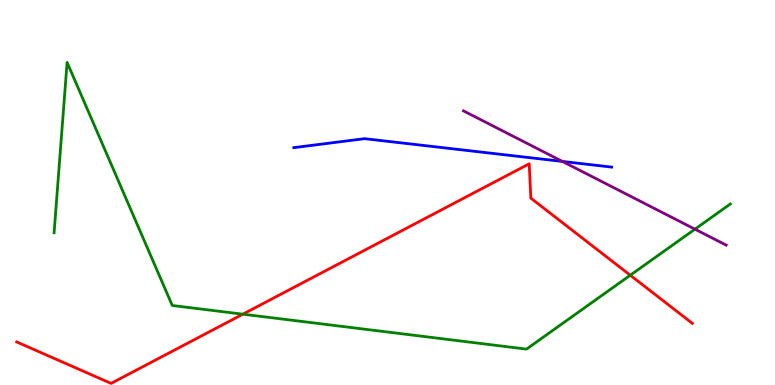[{'lines': ['blue', 'red'], 'intersections': []}, {'lines': ['green', 'red'], 'intersections': [{'x': 3.13, 'y': 1.84}, {'x': 8.13, 'y': 2.85}]}, {'lines': ['purple', 'red'], 'intersections': []}, {'lines': ['blue', 'green'], 'intersections': []}, {'lines': ['blue', 'purple'], 'intersections': [{'x': 7.26, 'y': 5.81}]}, {'lines': ['green', 'purple'], 'intersections': [{'x': 8.97, 'y': 4.05}]}]